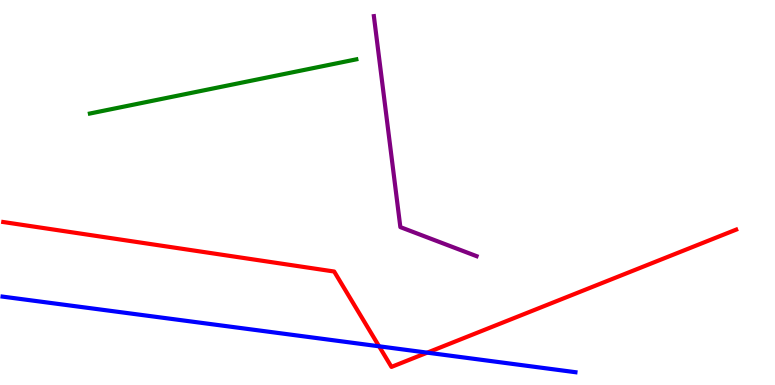[{'lines': ['blue', 'red'], 'intersections': [{'x': 4.89, 'y': 1.01}, {'x': 5.51, 'y': 0.84}]}, {'lines': ['green', 'red'], 'intersections': []}, {'lines': ['purple', 'red'], 'intersections': []}, {'lines': ['blue', 'green'], 'intersections': []}, {'lines': ['blue', 'purple'], 'intersections': []}, {'lines': ['green', 'purple'], 'intersections': []}]